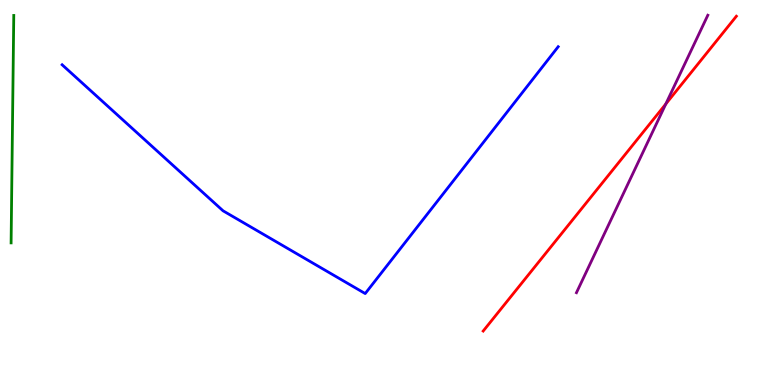[{'lines': ['blue', 'red'], 'intersections': []}, {'lines': ['green', 'red'], 'intersections': []}, {'lines': ['purple', 'red'], 'intersections': [{'x': 8.59, 'y': 7.3}]}, {'lines': ['blue', 'green'], 'intersections': []}, {'lines': ['blue', 'purple'], 'intersections': []}, {'lines': ['green', 'purple'], 'intersections': []}]